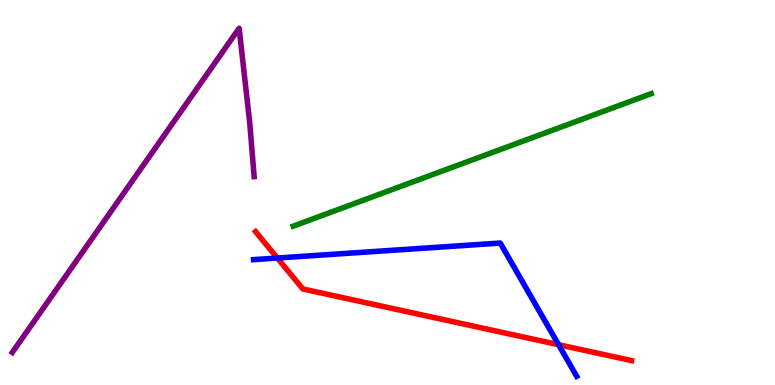[{'lines': ['blue', 'red'], 'intersections': [{'x': 3.58, 'y': 3.3}, {'x': 7.21, 'y': 1.05}]}, {'lines': ['green', 'red'], 'intersections': []}, {'lines': ['purple', 'red'], 'intersections': []}, {'lines': ['blue', 'green'], 'intersections': []}, {'lines': ['blue', 'purple'], 'intersections': []}, {'lines': ['green', 'purple'], 'intersections': []}]